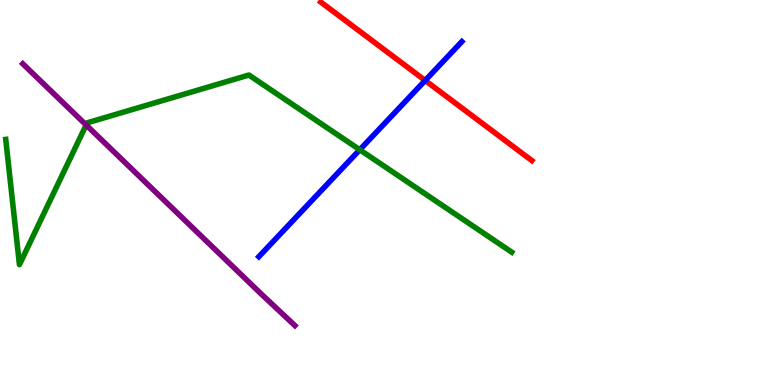[{'lines': ['blue', 'red'], 'intersections': [{'x': 5.49, 'y': 7.91}]}, {'lines': ['green', 'red'], 'intersections': []}, {'lines': ['purple', 'red'], 'intersections': []}, {'lines': ['blue', 'green'], 'intersections': [{'x': 4.64, 'y': 6.11}]}, {'lines': ['blue', 'purple'], 'intersections': []}, {'lines': ['green', 'purple'], 'intersections': [{'x': 1.11, 'y': 6.75}]}]